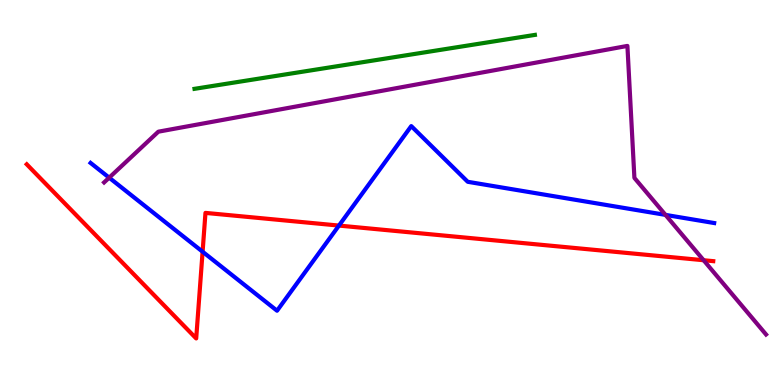[{'lines': ['blue', 'red'], 'intersections': [{'x': 2.61, 'y': 3.46}, {'x': 4.37, 'y': 4.14}]}, {'lines': ['green', 'red'], 'intersections': []}, {'lines': ['purple', 'red'], 'intersections': [{'x': 9.08, 'y': 3.24}]}, {'lines': ['blue', 'green'], 'intersections': []}, {'lines': ['blue', 'purple'], 'intersections': [{'x': 1.41, 'y': 5.39}, {'x': 8.59, 'y': 4.42}]}, {'lines': ['green', 'purple'], 'intersections': []}]